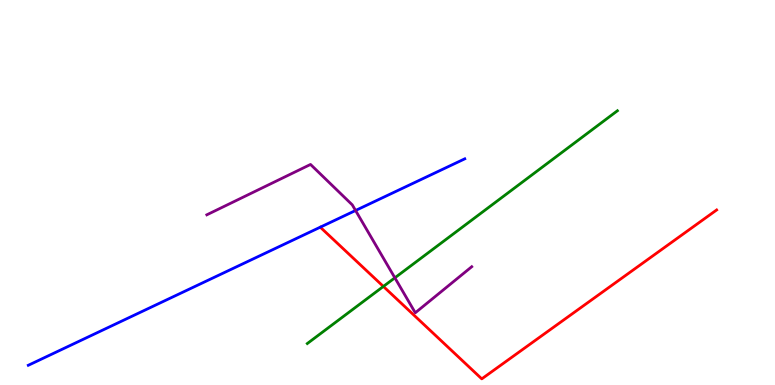[{'lines': ['blue', 'red'], 'intersections': []}, {'lines': ['green', 'red'], 'intersections': [{'x': 4.95, 'y': 2.56}]}, {'lines': ['purple', 'red'], 'intersections': []}, {'lines': ['blue', 'green'], 'intersections': []}, {'lines': ['blue', 'purple'], 'intersections': [{'x': 4.59, 'y': 4.53}]}, {'lines': ['green', 'purple'], 'intersections': [{'x': 5.1, 'y': 2.78}]}]